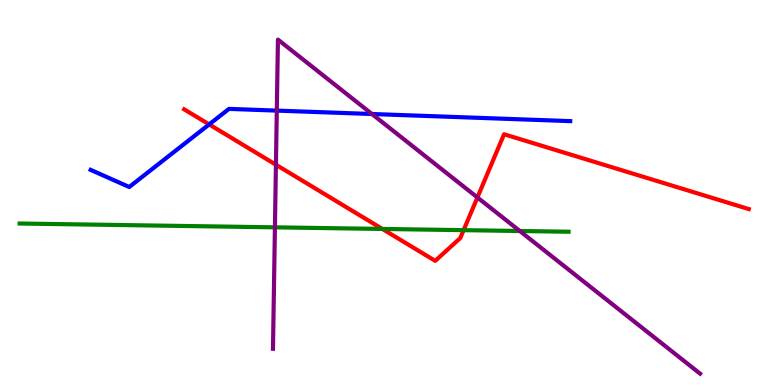[{'lines': ['blue', 'red'], 'intersections': [{'x': 2.7, 'y': 6.77}]}, {'lines': ['green', 'red'], 'intersections': [{'x': 4.93, 'y': 4.05}, {'x': 5.98, 'y': 4.02}]}, {'lines': ['purple', 'red'], 'intersections': [{'x': 3.56, 'y': 5.72}, {'x': 6.16, 'y': 4.87}]}, {'lines': ['blue', 'green'], 'intersections': []}, {'lines': ['blue', 'purple'], 'intersections': [{'x': 3.57, 'y': 7.13}, {'x': 4.8, 'y': 7.04}]}, {'lines': ['green', 'purple'], 'intersections': [{'x': 3.55, 'y': 4.1}, {'x': 6.71, 'y': 4.0}]}]